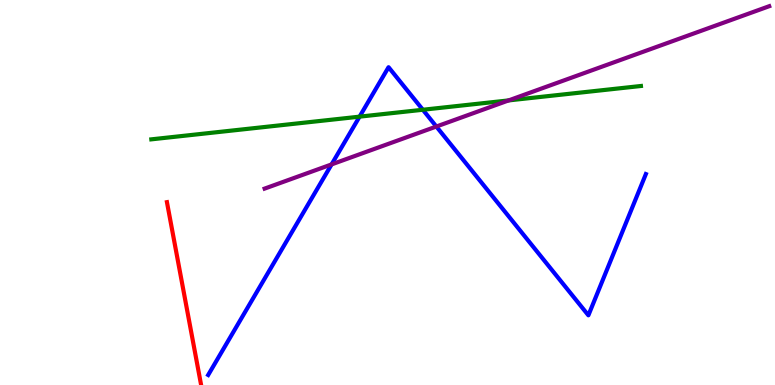[{'lines': ['blue', 'red'], 'intersections': []}, {'lines': ['green', 'red'], 'intersections': []}, {'lines': ['purple', 'red'], 'intersections': []}, {'lines': ['blue', 'green'], 'intersections': [{'x': 4.64, 'y': 6.97}, {'x': 5.46, 'y': 7.15}]}, {'lines': ['blue', 'purple'], 'intersections': [{'x': 4.28, 'y': 5.73}, {'x': 5.63, 'y': 6.71}]}, {'lines': ['green', 'purple'], 'intersections': [{'x': 6.56, 'y': 7.39}]}]